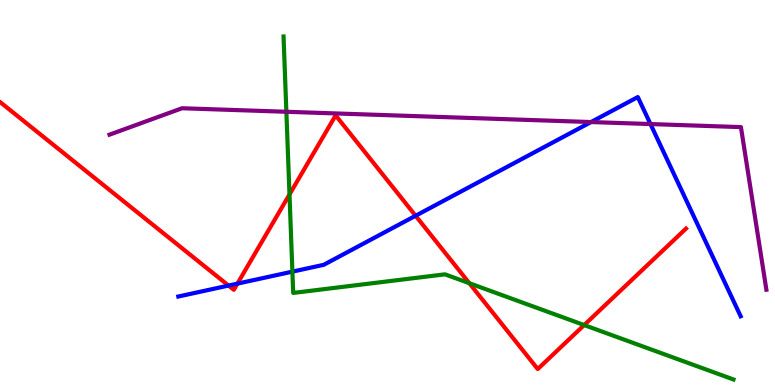[{'lines': ['blue', 'red'], 'intersections': [{'x': 2.95, 'y': 2.58}, {'x': 3.06, 'y': 2.63}, {'x': 5.36, 'y': 4.4}]}, {'lines': ['green', 'red'], 'intersections': [{'x': 3.74, 'y': 4.95}, {'x': 6.06, 'y': 2.64}, {'x': 7.54, 'y': 1.56}]}, {'lines': ['purple', 'red'], 'intersections': []}, {'lines': ['blue', 'green'], 'intersections': [{'x': 3.77, 'y': 2.94}]}, {'lines': ['blue', 'purple'], 'intersections': [{'x': 7.63, 'y': 6.83}, {'x': 8.39, 'y': 6.78}]}, {'lines': ['green', 'purple'], 'intersections': [{'x': 3.7, 'y': 7.1}]}]